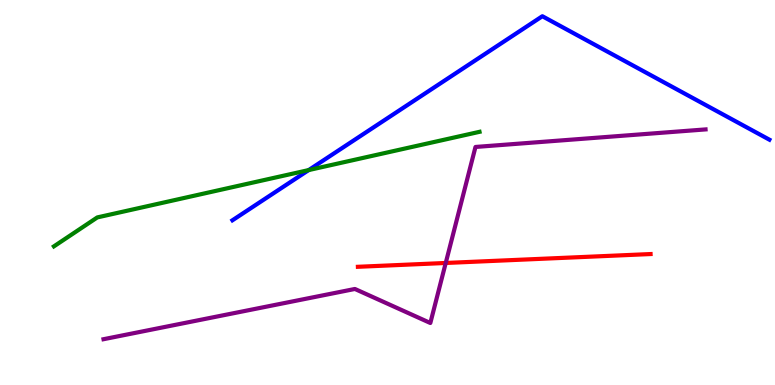[{'lines': ['blue', 'red'], 'intersections': []}, {'lines': ['green', 'red'], 'intersections': []}, {'lines': ['purple', 'red'], 'intersections': [{'x': 5.75, 'y': 3.17}]}, {'lines': ['blue', 'green'], 'intersections': [{'x': 3.98, 'y': 5.58}]}, {'lines': ['blue', 'purple'], 'intersections': []}, {'lines': ['green', 'purple'], 'intersections': []}]